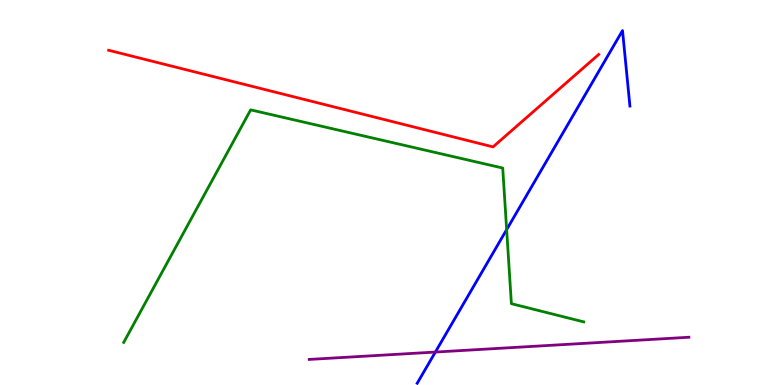[{'lines': ['blue', 'red'], 'intersections': []}, {'lines': ['green', 'red'], 'intersections': []}, {'lines': ['purple', 'red'], 'intersections': []}, {'lines': ['blue', 'green'], 'intersections': [{'x': 6.54, 'y': 4.04}]}, {'lines': ['blue', 'purple'], 'intersections': [{'x': 5.62, 'y': 0.856}]}, {'lines': ['green', 'purple'], 'intersections': []}]